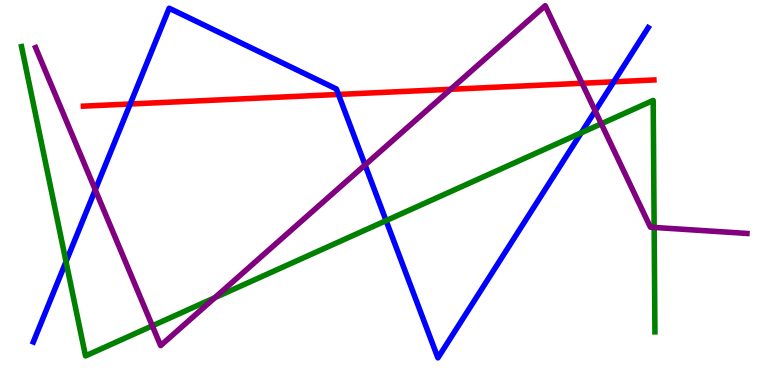[{'lines': ['blue', 'red'], 'intersections': [{'x': 1.68, 'y': 7.3}, {'x': 4.37, 'y': 7.55}, {'x': 7.92, 'y': 7.88}]}, {'lines': ['green', 'red'], 'intersections': []}, {'lines': ['purple', 'red'], 'intersections': [{'x': 5.81, 'y': 7.68}, {'x': 7.51, 'y': 7.84}]}, {'lines': ['blue', 'green'], 'intersections': [{'x': 0.852, 'y': 3.2}, {'x': 4.98, 'y': 4.27}, {'x': 7.5, 'y': 6.55}]}, {'lines': ['blue', 'purple'], 'intersections': [{'x': 1.23, 'y': 5.07}, {'x': 4.71, 'y': 5.72}, {'x': 7.68, 'y': 7.12}]}, {'lines': ['green', 'purple'], 'intersections': [{'x': 1.97, 'y': 1.54}, {'x': 2.77, 'y': 2.27}, {'x': 7.76, 'y': 6.78}, {'x': 8.44, 'y': 4.09}]}]